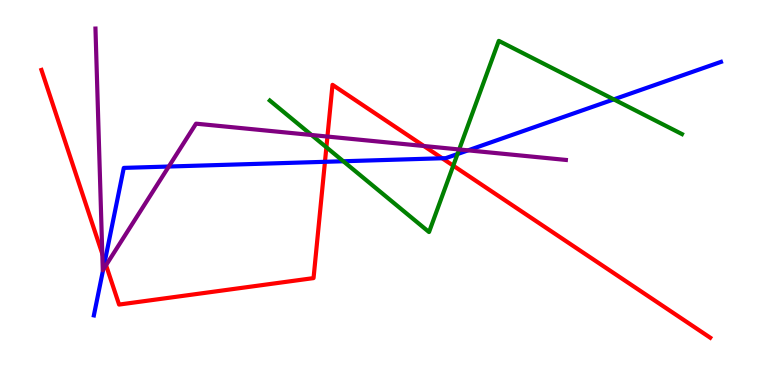[{'lines': ['blue', 'red'], 'intersections': [{'x': 1.35, 'y': 3.21}, {'x': 4.19, 'y': 5.8}, {'x': 5.71, 'y': 5.89}]}, {'lines': ['green', 'red'], 'intersections': [{'x': 4.21, 'y': 6.17}, {'x': 5.85, 'y': 5.7}]}, {'lines': ['purple', 'red'], 'intersections': [{'x': 1.32, 'y': 3.41}, {'x': 1.37, 'y': 3.11}, {'x': 4.22, 'y': 6.45}, {'x': 5.47, 'y': 6.21}]}, {'lines': ['blue', 'green'], 'intersections': [{'x': 4.43, 'y': 5.81}, {'x': 5.9, 'y': 6.0}, {'x': 7.92, 'y': 7.42}]}, {'lines': ['blue', 'purple'], 'intersections': [{'x': 1.33, 'y': 2.99}, {'x': 2.18, 'y': 5.67}, {'x': 6.04, 'y': 6.09}]}, {'lines': ['green', 'purple'], 'intersections': [{'x': 4.02, 'y': 6.49}, {'x': 5.92, 'y': 6.12}]}]